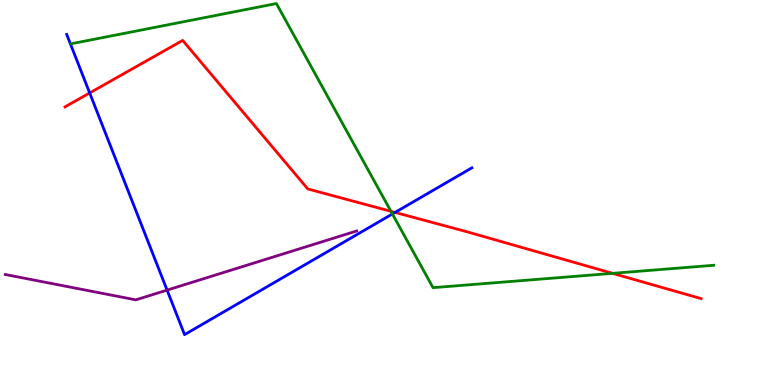[{'lines': ['blue', 'red'], 'intersections': [{'x': 1.16, 'y': 7.59}, {'x': 5.1, 'y': 4.48}]}, {'lines': ['green', 'red'], 'intersections': [{'x': 5.04, 'y': 4.51}, {'x': 7.9, 'y': 2.9}]}, {'lines': ['purple', 'red'], 'intersections': []}, {'lines': ['blue', 'green'], 'intersections': [{'x': 5.06, 'y': 4.44}]}, {'lines': ['blue', 'purple'], 'intersections': [{'x': 2.16, 'y': 2.46}]}, {'lines': ['green', 'purple'], 'intersections': []}]